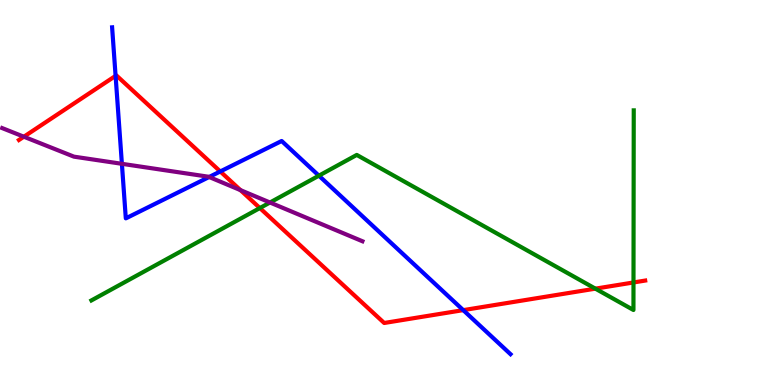[{'lines': ['blue', 'red'], 'intersections': [{'x': 1.49, 'y': 8.03}, {'x': 2.84, 'y': 5.55}, {'x': 5.98, 'y': 1.94}]}, {'lines': ['green', 'red'], 'intersections': [{'x': 3.35, 'y': 4.6}, {'x': 7.68, 'y': 2.5}, {'x': 8.17, 'y': 2.66}]}, {'lines': ['purple', 'red'], 'intersections': [{'x': 0.308, 'y': 6.45}, {'x': 3.1, 'y': 5.06}]}, {'lines': ['blue', 'green'], 'intersections': [{'x': 4.11, 'y': 5.44}]}, {'lines': ['blue', 'purple'], 'intersections': [{'x': 1.57, 'y': 5.75}, {'x': 2.7, 'y': 5.4}]}, {'lines': ['green', 'purple'], 'intersections': [{'x': 3.48, 'y': 4.74}]}]